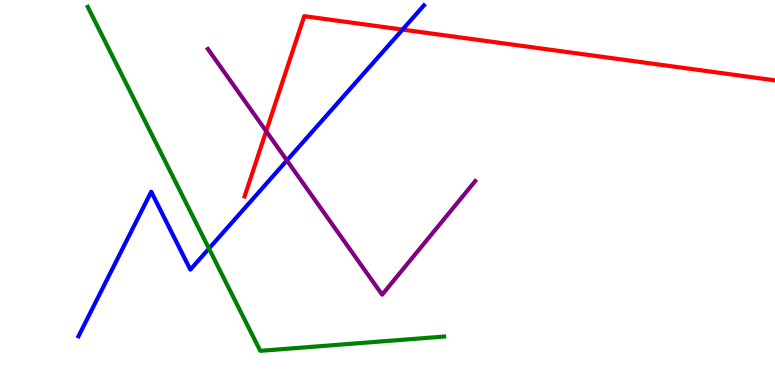[{'lines': ['blue', 'red'], 'intersections': [{'x': 5.19, 'y': 9.23}]}, {'lines': ['green', 'red'], 'intersections': []}, {'lines': ['purple', 'red'], 'intersections': [{'x': 3.43, 'y': 6.59}]}, {'lines': ['blue', 'green'], 'intersections': [{'x': 2.7, 'y': 3.54}]}, {'lines': ['blue', 'purple'], 'intersections': [{'x': 3.7, 'y': 5.83}]}, {'lines': ['green', 'purple'], 'intersections': []}]